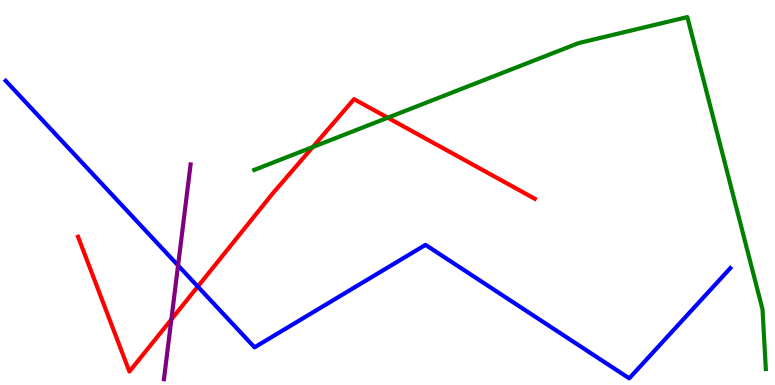[{'lines': ['blue', 'red'], 'intersections': [{'x': 2.55, 'y': 2.56}]}, {'lines': ['green', 'red'], 'intersections': [{'x': 4.04, 'y': 6.18}, {'x': 5.0, 'y': 6.94}]}, {'lines': ['purple', 'red'], 'intersections': [{'x': 2.21, 'y': 1.7}]}, {'lines': ['blue', 'green'], 'intersections': []}, {'lines': ['blue', 'purple'], 'intersections': [{'x': 2.3, 'y': 3.11}]}, {'lines': ['green', 'purple'], 'intersections': []}]